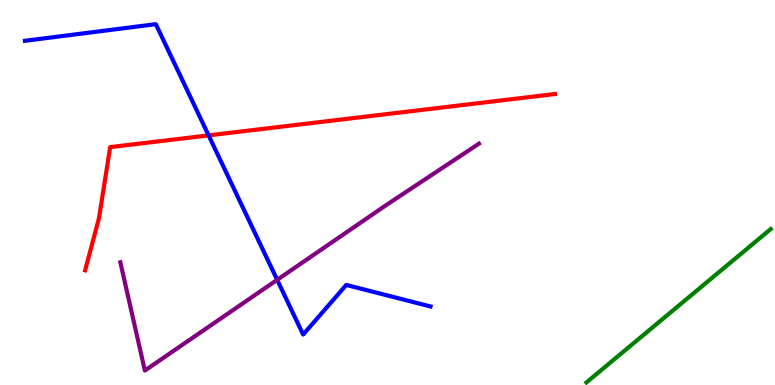[{'lines': ['blue', 'red'], 'intersections': [{'x': 2.69, 'y': 6.48}]}, {'lines': ['green', 'red'], 'intersections': []}, {'lines': ['purple', 'red'], 'intersections': []}, {'lines': ['blue', 'green'], 'intersections': []}, {'lines': ['blue', 'purple'], 'intersections': [{'x': 3.58, 'y': 2.73}]}, {'lines': ['green', 'purple'], 'intersections': []}]